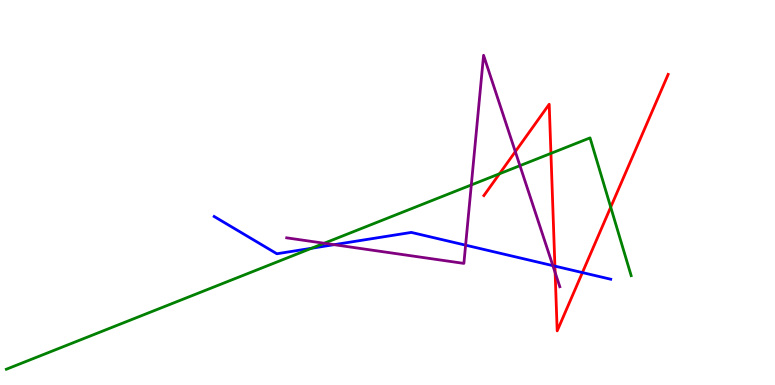[{'lines': ['blue', 'red'], 'intersections': [{'x': 7.16, 'y': 3.09}, {'x': 7.51, 'y': 2.92}]}, {'lines': ['green', 'red'], 'intersections': [{'x': 6.45, 'y': 5.49}, {'x': 7.11, 'y': 6.02}, {'x': 7.88, 'y': 4.62}]}, {'lines': ['purple', 'red'], 'intersections': [{'x': 6.65, 'y': 6.06}, {'x': 7.16, 'y': 2.92}]}, {'lines': ['blue', 'green'], 'intersections': [{'x': 4.02, 'y': 3.55}]}, {'lines': ['blue', 'purple'], 'intersections': [{'x': 4.31, 'y': 3.64}, {'x': 6.01, 'y': 3.63}, {'x': 7.13, 'y': 3.1}]}, {'lines': ['green', 'purple'], 'intersections': [{'x': 4.18, 'y': 3.68}, {'x': 6.08, 'y': 5.2}, {'x': 6.71, 'y': 5.7}]}]